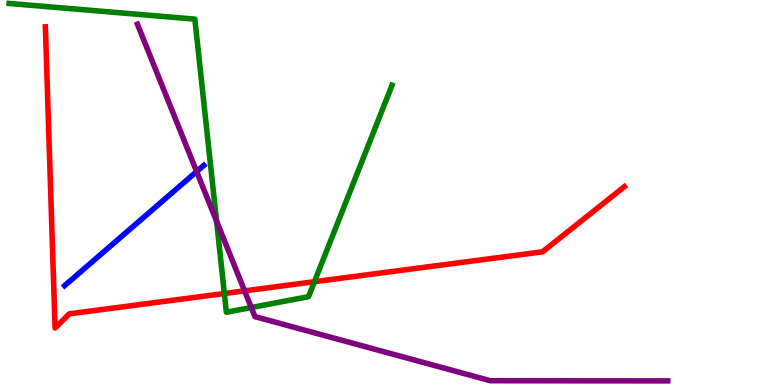[{'lines': ['blue', 'red'], 'intersections': []}, {'lines': ['green', 'red'], 'intersections': [{'x': 2.89, 'y': 2.38}, {'x': 4.06, 'y': 2.68}]}, {'lines': ['purple', 'red'], 'intersections': [{'x': 3.16, 'y': 2.45}]}, {'lines': ['blue', 'green'], 'intersections': []}, {'lines': ['blue', 'purple'], 'intersections': [{'x': 2.54, 'y': 5.54}]}, {'lines': ['green', 'purple'], 'intersections': [{'x': 2.79, 'y': 4.26}, {'x': 3.24, 'y': 2.01}]}]